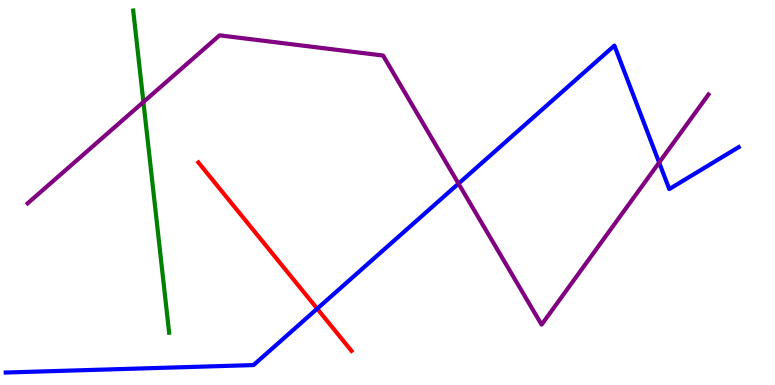[{'lines': ['blue', 'red'], 'intersections': [{'x': 4.09, 'y': 1.98}]}, {'lines': ['green', 'red'], 'intersections': []}, {'lines': ['purple', 'red'], 'intersections': []}, {'lines': ['blue', 'green'], 'intersections': []}, {'lines': ['blue', 'purple'], 'intersections': [{'x': 5.92, 'y': 5.23}, {'x': 8.5, 'y': 5.78}]}, {'lines': ['green', 'purple'], 'intersections': [{'x': 1.85, 'y': 7.35}]}]